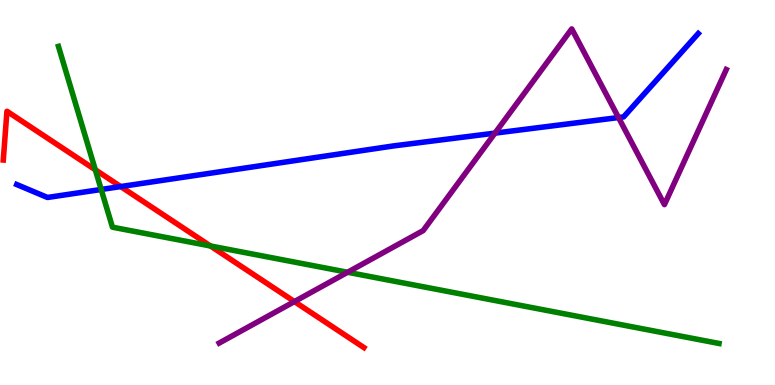[{'lines': ['blue', 'red'], 'intersections': [{'x': 1.56, 'y': 5.15}]}, {'lines': ['green', 'red'], 'intersections': [{'x': 1.23, 'y': 5.59}, {'x': 2.72, 'y': 3.61}]}, {'lines': ['purple', 'red'], 'intersections': [{'x': 3.8, 'y': 2.17}]}, {'lines': ['blue', 'green'], 'intersections': [{'x': 1.31, 'y': 5.08}]}, {'lines': ['blue', 'purple'], 'intersections': [{'x': 6.39, 'y': 6.54}, {'x': 7.98, 'y': 6.95}]}, {'lines': ['green', 'purple'], 'intersections': [{'x': 4.49, 'y': 2.93}]}]